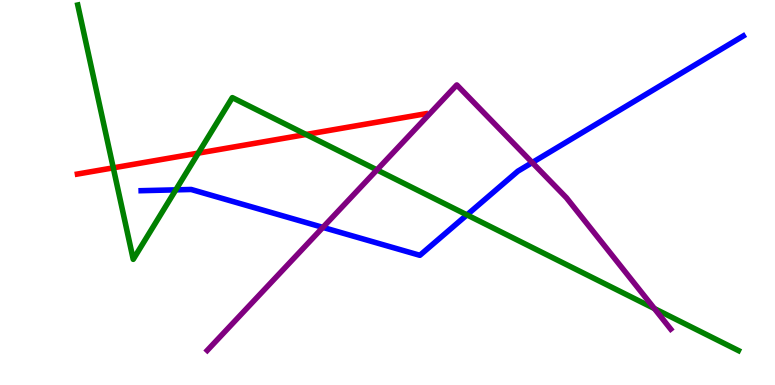[{'lines': ['blue', 'red'], 'intersections': []}, {'lines': ['green', 'red'], 'intersections': [{'x': 1.46, 'y': 5.64}, {'x': 2.56, 'y': 6.02}, {'x': 3.95, 'y': 6.51}]}, {'lines': ['purple', 'red'], 'intersections': []}, {'lines': ['blue', 'green'], 'intersections': [{'x': 2.27, 'y': 5.07}, {'x': 6.03, 'y': 4.42}]}, {'lines': ['blue', 'purple'], 'intersections': [{'x': 4.17, 'y': 4.09}, {'x': 6.87, 'y': 5.78}]}, {'lines': ['green', 'purple'], 'intersections': [{'x': 4.86, 'y': 5.59}, {'x': 8.44, 'y': 1.99}]}]